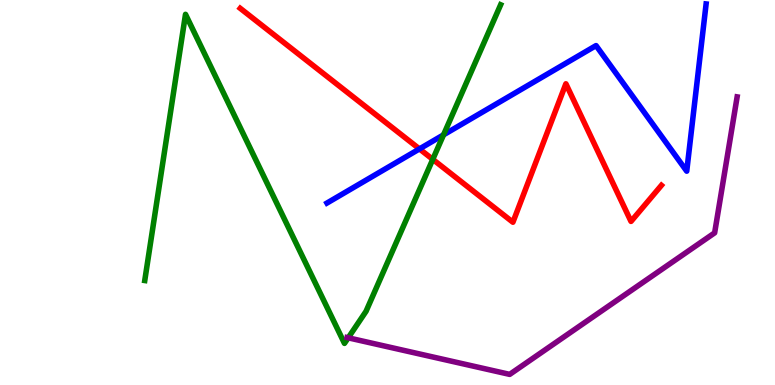[{'lines': ['blue', 'red'], 'intersections': [{'x': 5.41, 'y': 6.13}]}, {'lines': ['green', 'red'], 'intersections': [{'x': 5.58, 'y': 5.86}]}, {'lines': ['purple', 'red'], 'intersections': []}, {'lines': ['blue', 'green'], 'intersections': [{'x': 5.72, 'y': 6.5}]}, {'lines': ['blue', 'purple'], 'intersections': []}, {'lines': ['green', 'purple'], 'intersections': [{'x': 4.49, 'y': 1.23}]}]